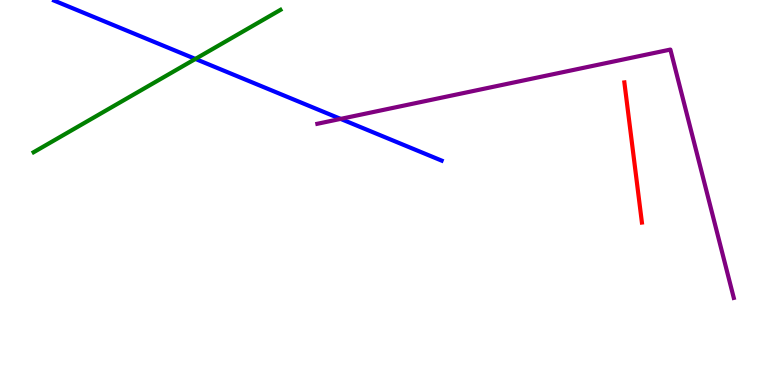[{'lines': ['blue', 'red'], 'intersections': []}, {'lines': ['green', 'red'], 'intersections': []}, {'lines': ['purple', 'red'], 'intersections': []}, {'lines': ['blue', 'green'], 'intersections': [{'x': 2.52, 'y': 8.47}]}, {'lines': ['blue', 'purple'], 'intersections': [{'x': 4.4, 'y': 6.91}]}, {'lines': ['green', 'purple'], 'intersections': []}]